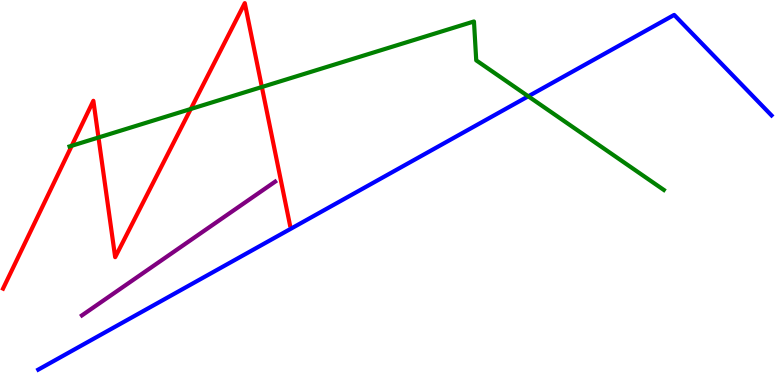[{'lines': ['blue', 'red'], 'intersections': []}, {'lines': ['green', 'red'], 'intersections': [{'x': 0.926, 'y': 6.21}, {'x': 1.27, 'y': 6.43}, {'x': 2.46, 'y': 7.17}, {'x': 3.38, 'y': 7.74}]}, {'lines': ['purple', 'red'], 'intersections': []}, {'lines': ['blue', 'green'], 'intersections': [{'x': 6.82, 'y': 7.5}]}, {'lines': ['blue', 'purple'], 'intersections': []}, {'lines': ['green', 'purple'], 'intersections': []}]